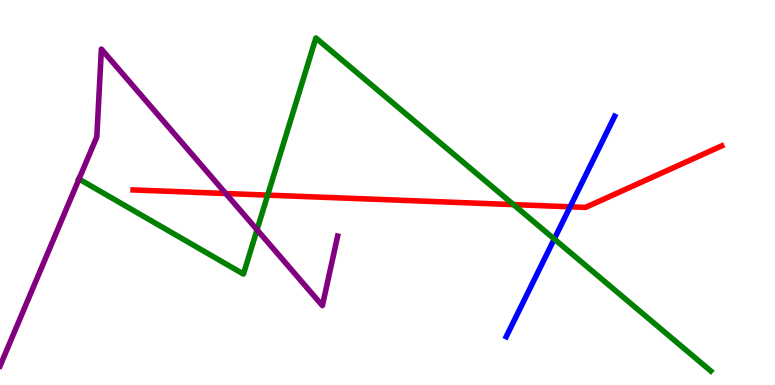[{'lines': ['blue', 'red'], 'intersections': [{'x': 7.36, 'y': 4.63}]}, {'lines': ['green', 'red'], 'intersections': [{'x': 3.45, 'y': 4.93}, {'x': 6.63, 'y': 4.69}]}, {'lines': ['purple', 'red'], 'intersections': [{'x': 2.91, 'y': 4.97}]}, {'lines': ['blue', 'green'], 'intersections': [{'x': 7.15, 'y': 3.79}]}, {'lines': ['blue', 'purple'], 'intersections': []}, {'lines': ['green', 'purple'], 'intersections': [{'x': 1.02, 'y': 5.35}, {'x': 3.32, 'y': 4.03}]}]